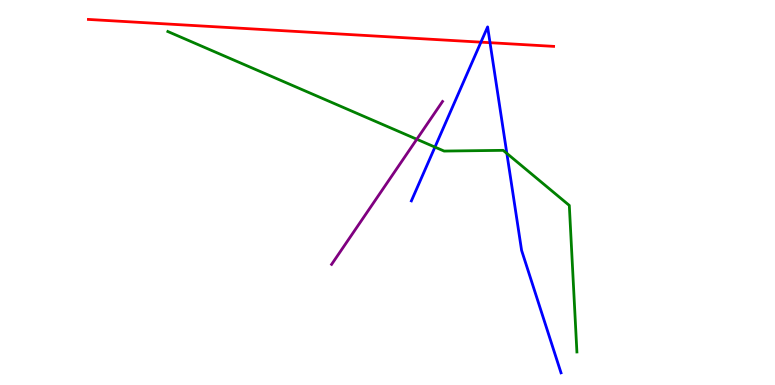[{'lines': ['blue', 'red'], 'intersections': [{'x': 6.21, 'y': 8.9}, {'x': 6.32, 'y': 8.89}]}, {'lines': ['green', 'red'], 'intersections': []}, {'lines': ['purple', 'red'], 'intersections': []}, {'lines': ['blue', 'green'], 'intersections': [{'x': 5.61, 'y': 6.18}, {'x': 6.54, 'y': 6.02}]}, {'lines': ['blue', 'purple'], 'intersections': []}, {'lines': ['green', 'purple'], 'intersections': [{'x': 5.38, 'y': 6.38}]}]